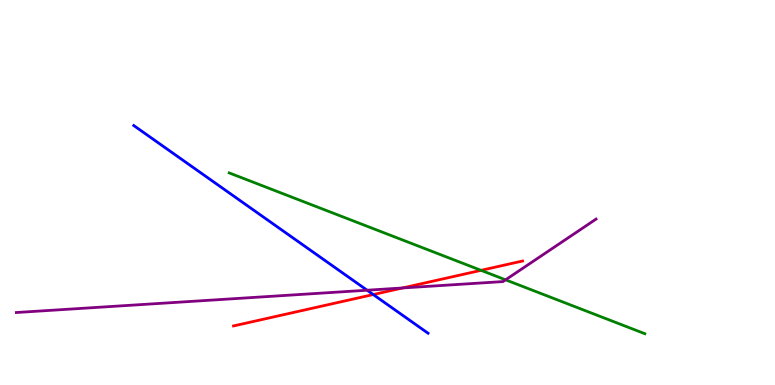[{'lines': ['blue', 'red'], 'intersections': [{'x': 4.82, 'y': 2.35}]}, {'lines': ['green', 'red'], 'intersections': [{'x': 6.21, 'y': 2.98}]}, {'lines': ['purple', 'red'], 'intersections': [{'x': 5.19, 'y': 2.52}]}, {'lines': ['blue', 'green'], 'intersections': []}, {'lines': ['blue', 'purple'], 'intersections': [{'x': 4.74, 'y': 2.46}]}, {'lines': ['green', 'purple'], 'intersections': [{'x': 6.52, 'y': 2.73}]}]